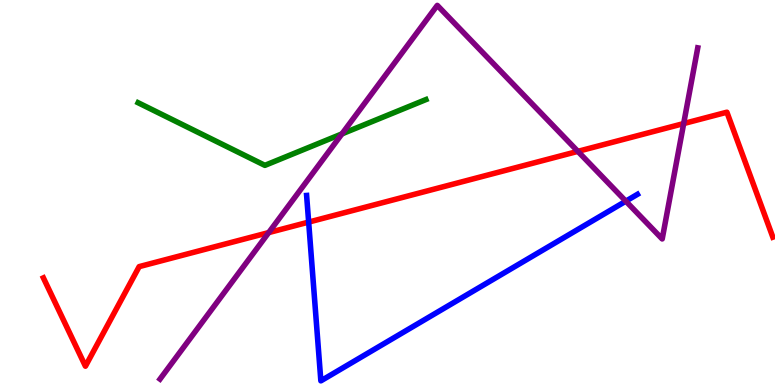[{'lines': ['blue', 'red'], 'intersections': [{'x': 3.98, 'y': 4.23}]}, {'lines': ['green', 'red'], 'intersections': []}, {'lines': ['purple', 'red'], 'intersections': [{'x': 3.47, 'y': 3.96}, {'x': 7.46, 'y': 6.07}, {'x': 8.82, 'y': 6.79}]}, {'lines': ['blue', 'green'], 'intersections': []}, {'lines': ['blue', 'purple'], 'intersections': [{'x': 8.08, 'y': 4.77}]}, {'lines': ['green', 'purple'], 'intersections': [{'x': 4.41, 'y': 6.52}]}]